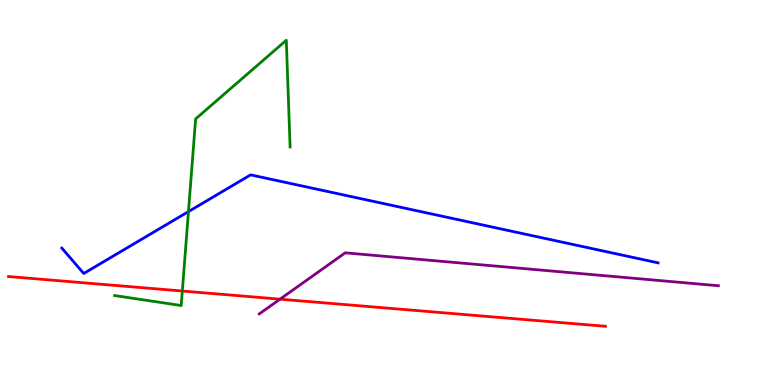[{'lines': ['blue', 'red'], 'intersections': []}, {'lines': ['green', 'red'], 'intersections': [{'x': 2.35, 'y': 2.44}]}, {'lines': ['purple', 'red'], 'intersections': [{'x': 3.61, 'y': 2.23}]}, {'lines': ['blue', 'green'], 'intersections': [{'x': 2.43, 'y': 4.5}]}, {'lines': ['blue', 'purple'], 'intersections': []}, {'lines': ['green', 'purple'], 'intersections': []}]